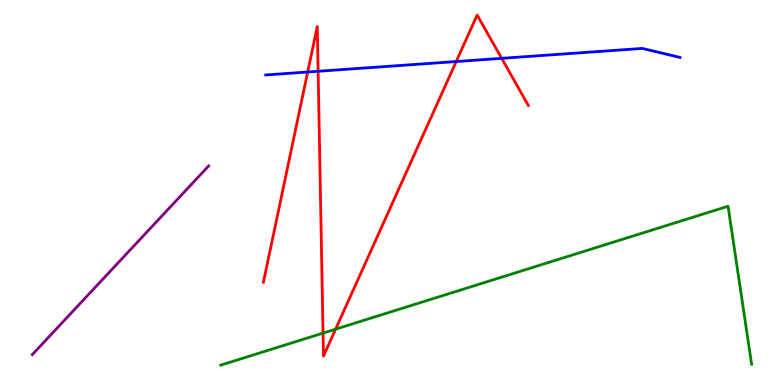[{'lines': ['blue', 'red'], 'intersections': [{'x': 3.97, 'y': 8.13}, {'x': 4.1, 'y': 8.15}, {'x': 5.89, 'y': 8.4}, {'x': 6.47, 'y': 8.48}]}, {'lines': ['green', 'red'], 'intersections': [{'x': 4.17, 'y': 1.35}, {'x': 4.33, 'y': 1.45}]}, {'lines': ['purple', 'red'], 'intersections': []}, {'lines': ['blue', 'green'], 'intersections': []}, {'lines': ['blue', 'purple'], 'intersections': []}, {'lines': ['green', 'purple'], 'intersections': []}]